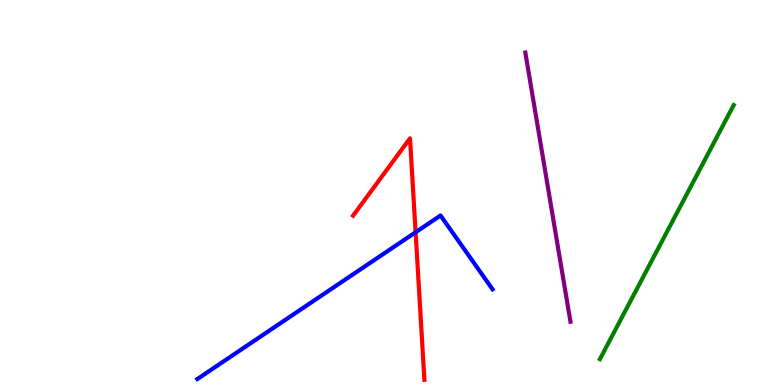[{'lines': ['blue', 'red'], 'intersections': [{'x': 5.36, 'y': 3.97}]}, {'lines': ['green', 'red'], 'intersections': []}, {'lines': ['purple', 'red'], 'intersections': []}, {'lines': ['blue', 'green'], 'intersections': []}, {'lines': ['blue', 'purple'], 'intersections': []}, {'lines': ['green', 'purple'], 'intersections': []}]